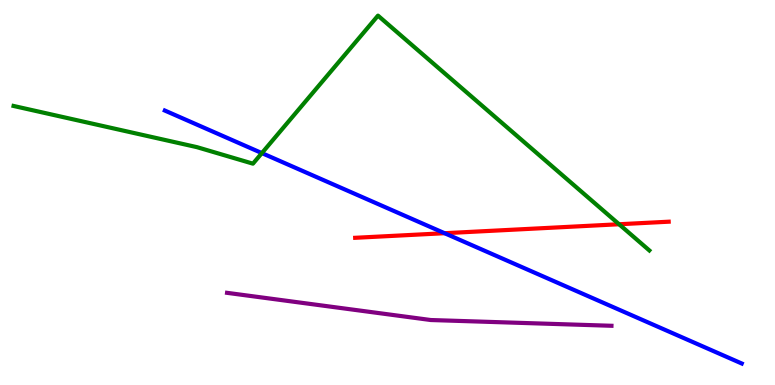[{'lines': ['blue', 'red'], 'intersections': [{'x': 5.74, 'y': 3.94}]}, {'lines': ['green', 'red'], 'intersections': [{'x': 7.99, 'y': 4.18}]}, {'lines': ['purple', 'red'], 'intersections': []}, {'lines': ['blue', 'green'], 'intersections': [{'x': 3.38, 'y': 6.02}]}, {'lines': ['blue', 'purple'], 'intersections': []}, {'lines': ['green', 'purple'], 'intersections': []}]